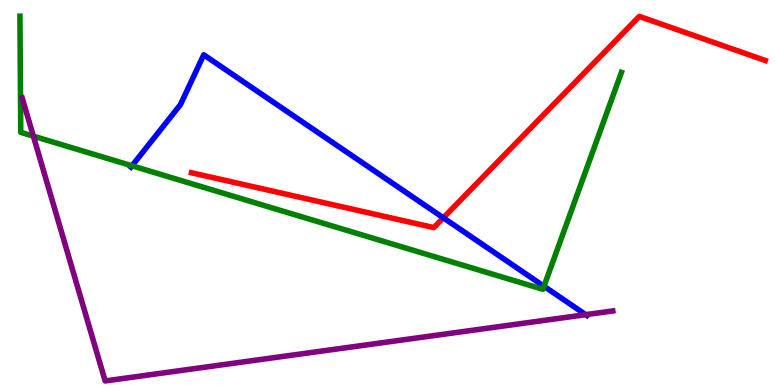[{'lines': ['blue', 'red'], 'intersections': [{'x': 5.72, 'y': 4.34}]}, {'lines': ['green', 'red'], 'intersections': []}, {'lines': ['purple', 'red'], 'intersections': []}, {'lines': ['blue', 'green'], 'intersections': [{'x': 1.7, 'y': 5.69}, {'x': 7.02, 'y': 2.56}]}, {'lines': ['blue', 'purple'], 'intersections': [{'x': 7.56, 'y': 1.83}]}, {'lines': ['green', 'purple'], 'intersections': [{'x': 0.431, 'y': 6.46}]}]